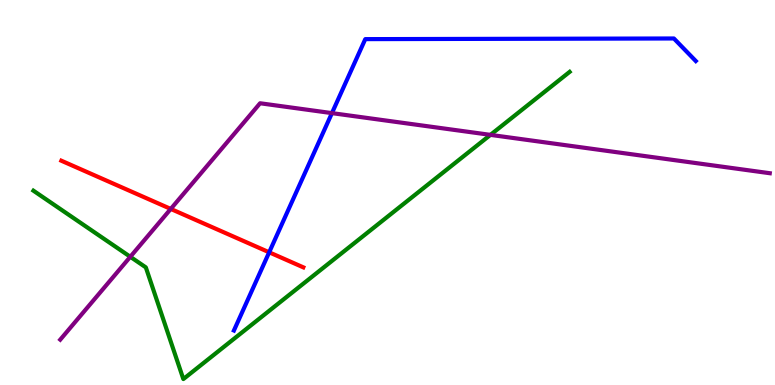[{'lines': ['blue', 'red'], 'intersections': [{'x': 3.47, 'y': 3.45}]}, {'lines': ['green', 'red'], 'intersections': []}, {'lines': ['purple', 'red'], 'intersections': [{'x': 2.2, 'y': 4.57}]}, {'lines': ['blue', 'green'], 'intersections': []}, {'lines': ['blue', 'purple'], 'intersections': [{'x': 4.28, 'y': 7.06}]}, {'lines': ['green', 'purple'], 'intersections': [{'x': 1.68, 'y': 3.33}, {'x': 6.33, 'y': 6.5}]}]